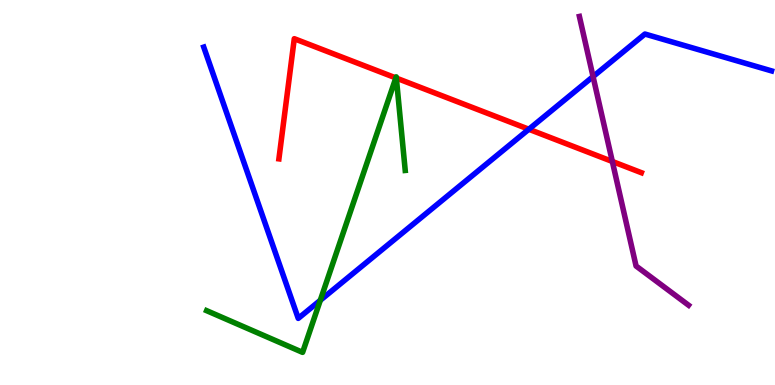[{'lines': ['blue', 'red'], 'intersections': [{'x': 6.82, 'y': 6.64}]}, {'lines': ['green', 'red'], 'intersections': [{'x': 5.11, 'y': 7.98}, {'x': 5.11, 'y': 7.97}]}, {'lines': ['purple', 'red'], 'intersections': [{'x': 7.9, 'y': 5.81}]}, {'lines': ['blue', 'green'], 'intersections': [{'x': 4.13, 'y': 2.2}]}, {'lines': ['blue', 'purple'], 'intersections': [{'x': 7.65, 'y': 8.01}]}, {'lines': ['green', 'purple'], 'intersections': []}]